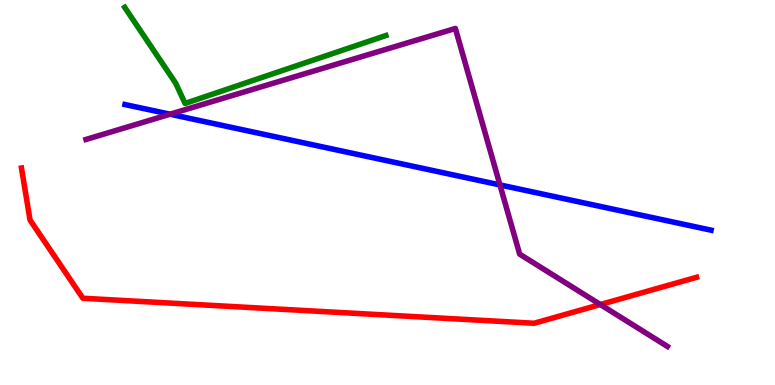[{'lines': ['blue', 'red'], 'intersections': []}, {'lines': ['green', 'red'], 'intersections': []}, {'lines': ['purple', 'red'], 'intersections': [{'x': 7.75, 'y': 2.09}]}, {'lines': ['blue', 'green'], 'intersections': []}, {'lines': ['blue', 'purple'], 'intersections': [{'x': 2.19, 'y': 7.03}, {'x': 6.45, 'y': 5.2}]}, {'lines': ['green', 'purple'], 'intersections': []}]